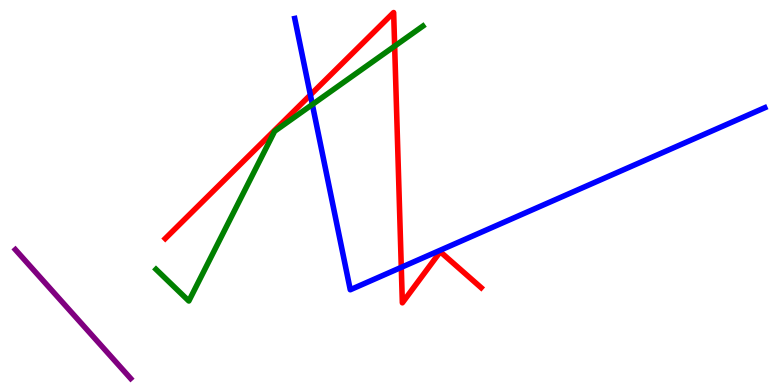[{'lines': ['blue', 'red'], 'intersections': [{'x': 4.01, 'y': 7.53}, {'x': 5.18, 'y': 3.06}]}, {'lines': ['green', 'red'], 'intersections': [{'x': 5.09, 'y': 8.8}]}, {'lines': ['purple', 'red'], 'intersections': []}, {'lines': ['blue', 'green'], 'intersections': [{'x': 4.03, 'y': 7.29}]}, {'lines': ['blue', 'purple'], 'intersections': []}, {'lines': ['green', 'purple'], 'intersections': []}]